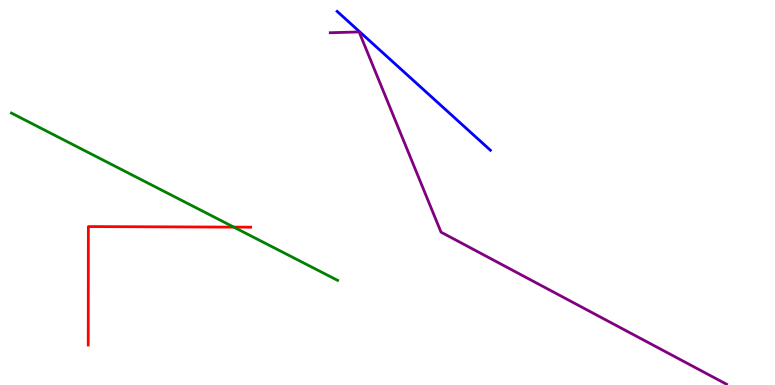[{'lines': ['blue', 'red'], 'intersections': []}, {'lines': ['green', 'red'], 'intersections': [{'x': 3.02, 'y': 4.1}]}, {'lines': ['purple', 'red'], 'intersections': []}, {'lines': ['blue', 'green'], 'intersections': []}, {'lines': ['blue', 'purple'], 'intersections': []}, {'lines': ['green', 'purple'], 'intersections': []}]